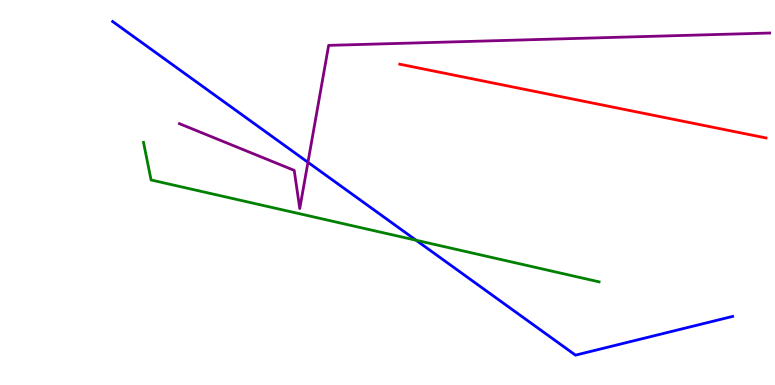[{'lines': ['blue', 'red'], 'intersections': []}, {'lines': ['green', 'red'], 'intersections': []}, {'lines': ['purple', 'red'], 'intersections': []}, {'lines': ['blue', 'green'], 'intersections': [{'x': 5.37, 'y': 3.76}]}, {'lines': ['blue', 'purple'], 'intersections': [{'x': 3.97, 'y': 5.78}]}, {'lines': ['green', 'purple'], 'intersections': []}]